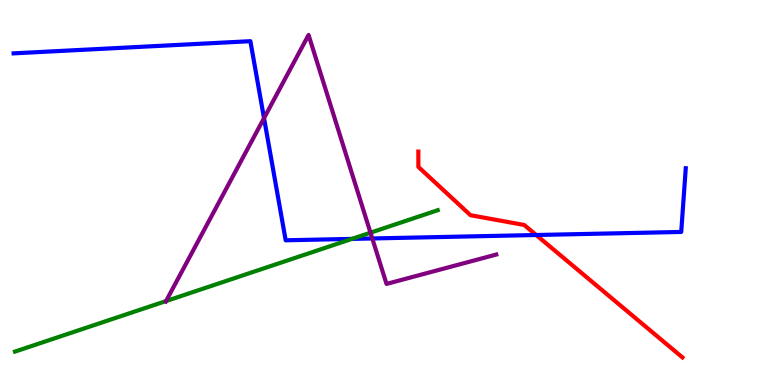[{'lines': ['blue', 'red'], 'intersections': [{'x': 6.92, 'y': 3.9}]}, {'lines': ['green', 'red'], 'intersections': []}, {'lines': ['purple', 'red'], 'intersections': []}, {'lines': ['blue', 'green'], 'intersections': [{'x': 4.54, 'y': 3.79}]}, {'lines': ['blue', 'purple'], 'intersections': [{'x': 3.41, 'y': 6.93}, {'x': 4.8, 'y': 3.81}]}, {'lines': ['green', 'purple'], 'intersections': [{'x': 2.14, 'y': 2.18}, {'x': 4.78, 'y': 3.96}]}]